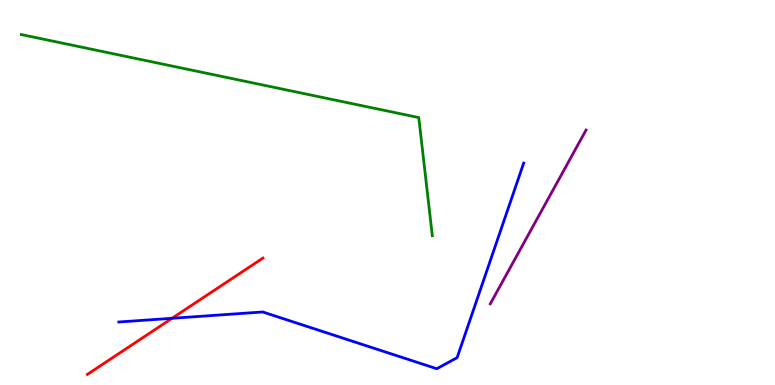[{'lines': ['blue', 'red'], 'intersections': [{'x': 2.22, 'y': 1.73}]}, {'lines': ['green', 'red'], 'intersections': []}, {'lines': ['purple', 'red'], 'intersections': []}, {'lines': ['blue', 'green'], 'intersections': []}, {'lines': ['blue', 'purple'], 'intersections': []}, {'lines': ['green', 'purple'], 'intersections': []}]